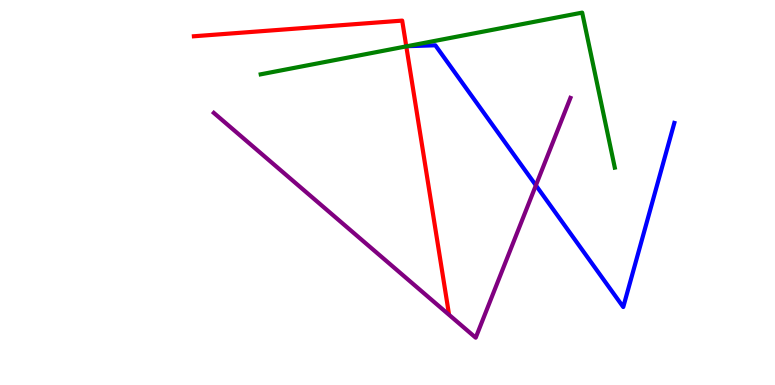[{'lines': ['blue', 'red'], 'intersections': []}, {'lines': ['green', 'red'], 'intersections': [{'x': 5.24, 'y': 8.8}]}, {'lines': ['purple', 'red'], 'intersections': []}, {'lines': ['blue', 'green'], 'intersections': []}, {'lines': ['blue', 'purple'], 'intersections': [{'x': 6.91, 'y': 5.19}]}, {'lines': ['green', 'purple'], 'intersections': []}]